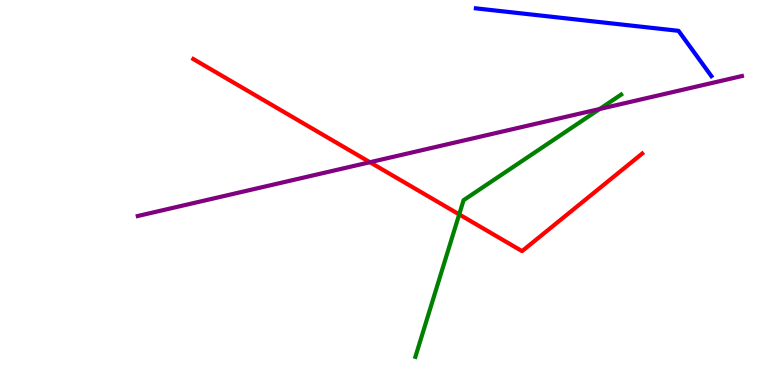[{'lines': ['blue', 'red'], 'intersections': []}, {'lines': ['green', 'red'], 'intersections': [{'x': 5.93, 'y': 4.43}]}, {'lines': ['purple', 'red'], 'intersections': [{'x': 4.77, 'y': 5.79}]}, {'lines': ['blue', 'green'], 'intersections': []}, {'lines': ['blue', 'purple'], 'intersections': []}, {'lines': ['green', 'purple'], 'intersections': [{'x': 7.74, 'y': 7.17}]}]